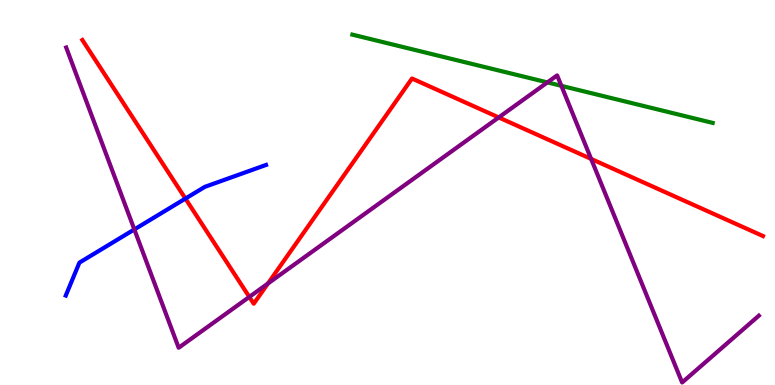[{'lines': ['blue', 'red'], 'intersections': [{'x': 2.39, 'y': 4.84}]}, {'lines': ['green', 'red'], 'intersections': []}, {'lines': ['purple', 'red'], 'intersections': [{'x': 3.22, 'y': 2.29}, {'x': 3.46, 'y': 2.64}, {'x': 6.44, 'y': 6.95}, {'x': 7.63, 'y': 5.87}]}, {'lines': ['blue', 'green'], 'intersections': []}, {'lines': ['blue', 'purple'], 'intersections': [{'x': 1.73, 'y': 4.04}]}, {'lines': ['green', 'purple'], 'intersections': [{'x': 7.06, 'y': 7.86}, {'x': 7.24, 'y': 7.77}]}]